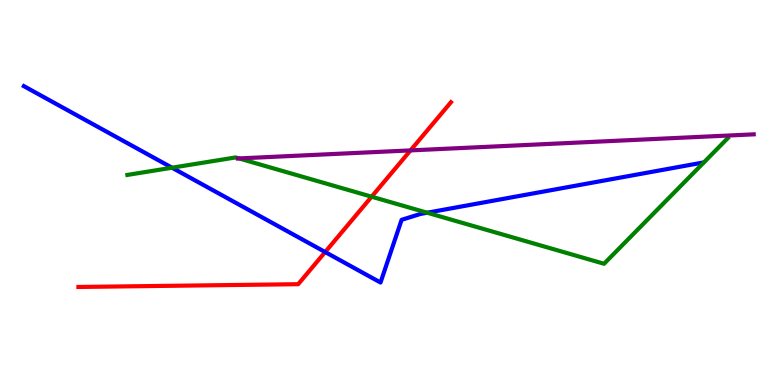[{'lines': ['blue', 'red'], 'intersections': [{'x': 4.2, 'y': 3.45}]}, {'lines': ['green', 'red'], 'intersections': [{'x': 4.8, 'y': 4.89}]}, {'lines': ['purple', 'red'], 'intersections': [{'x': 5.3, 'y': 6.09}]}, {'lines': ['blue', 'green'], 'intersections': [{'x': 2.22, 'y': 5.64}, {'x': 5.51, 'y': 4.47}]}, {'lines': ['blue', 'purple'], 'intersections': []}, {'lines': ['green', 'purple'], 'intersections': [{'x': 3.08, 'y': 5.89}]}]